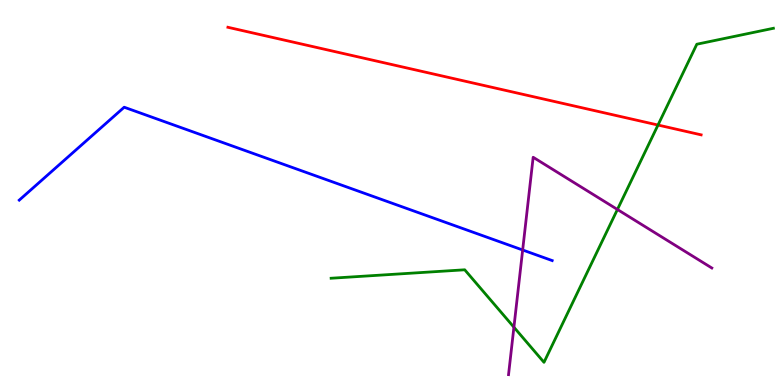[{'lines': ['blue', 'red'], 'intersections': []}, {'lines': ['green', 'red'], 'intersections': [{'x': 8.49, 'y': 6.75}]}, {'lines': ['purple', 'red'], 'intersections': []}, {'lines': ['blue', 'green'], 'intersections': []}, {'lines': ['blue', 'purple'], 'intersections': [{'x': 6.74, 'y': 3.51}]}, {'lines': ['green', 'purple'], 'intersections': [{'x': 6.63, 'y': 1.5}, {'x': 7.97, 'y': 4.56}]}]